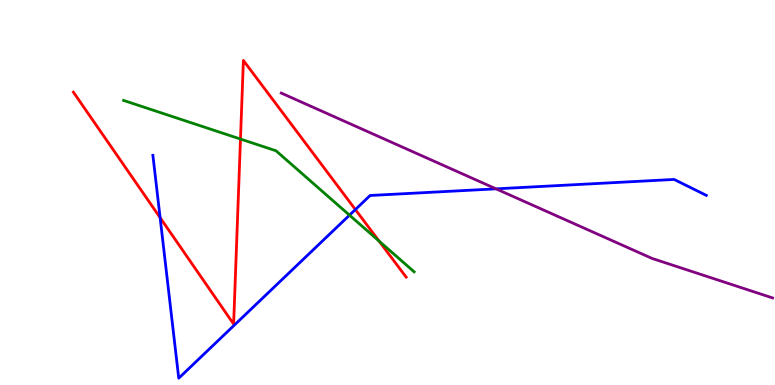[{'lines': ['blue', 'red'], 'intersections': [{'x': 2.07, 'y': 4.35}, {'x': 4.59, 'y': 4.56}]}, {'lines': ['green', 'red'], 'intersections': [{'x': 3.1, 'y': 6.39}, {'x': 4.89, 'y': 3.74}]}, {'lines': ['purple', 'red'], 'intersections': []}, {'lines': ['blue', 'green'], 'intersections': [{'x': 4.51, 'y': 4.41}]}, {'lines': ['blue', 'purple'], 'intersections': [{'x': 6.4, 'y': 5.09}]}, {'lines': ['green', 'purple'], 'intersections': []}]